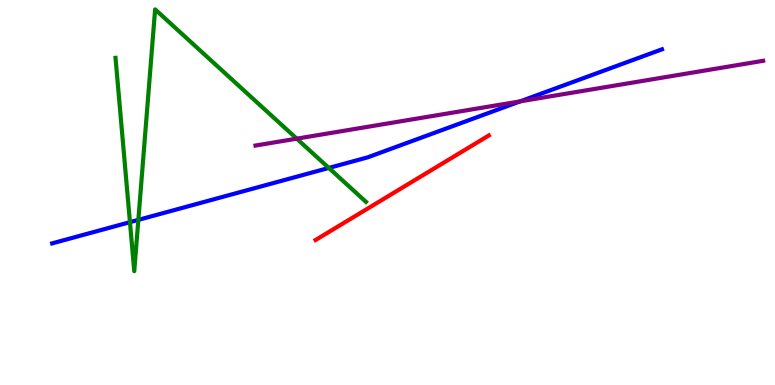[{'lines': ['blue', 'red'], 'intersections': []}, {'lines': ['green', 'red'], 'intersections': []}, {'lines': ['purple', 'red'], 'intersections': []}, {'lines': ['blue', 'green'], 'intersections': [{'x': 1.68, 'y': 4.23}, {'x': 1.79, 'y': 4.29}, {'x': 4.24, 'y': 5.64}]}, {'lines': ['blue', 'purple'], 'intersections': [{'x': 6.71, 'y': 7.37}]}, {'lines': ['green', 'purple'], 'intersections': [{'x': 3.83, 'y': 6.4}]}]